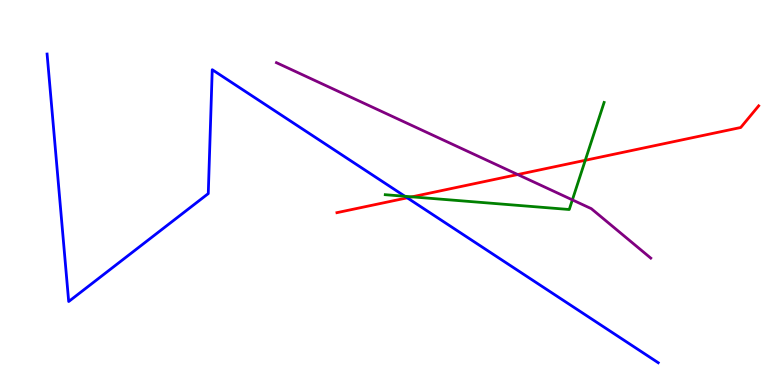[{'lines': ['blue', 'red'], 'intersections': [{'x': 5.25, 'y': 4.86}]}, {'lines': ['green', 'red'], 'intersections': [{'x': 5.32, 'y': 4.89}, {'x': 7.55, 'y': 5.84}]}, {'lines': ['purple', 'red'], 'intersections': [{'x': 6.68, 'y': 5.47}]}, {'lines': ['blue', 'green'], 'intersections': [{'x': 5.22, 'y': 4.9}]}, {'lines': ['blue', 'purple'], 'intersections': []}, {'lines': ['green', 'purple'], 'intersections': [{'x': 7.39, 'y': 4.81}]}]